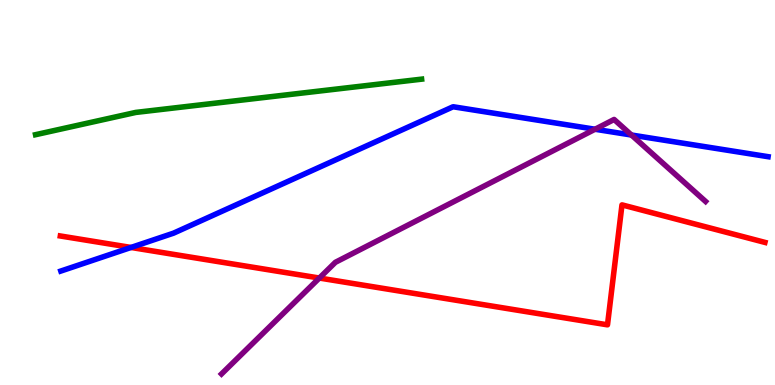[{'lines': ['blue', 'red'], 'intersections': [{'x': 1.69, 'y': 3.57}]}, {'lines': ['green', 'red'], 'intersections': []}, {'lines': ['purple', 'red'], 'intersections': [{'x': 4.12, 'y': 2.78}]}, {'lines': ['blue', 'green'], 'intersections': []}, {'lines': ['blue', 'purple'], 'intersections': [{'x': 7.68, 'y': 6.64}, {'x': 8.15, 'y': 6.49}]}, {'lines': ['green', 'purple'], 'intersections': []}]